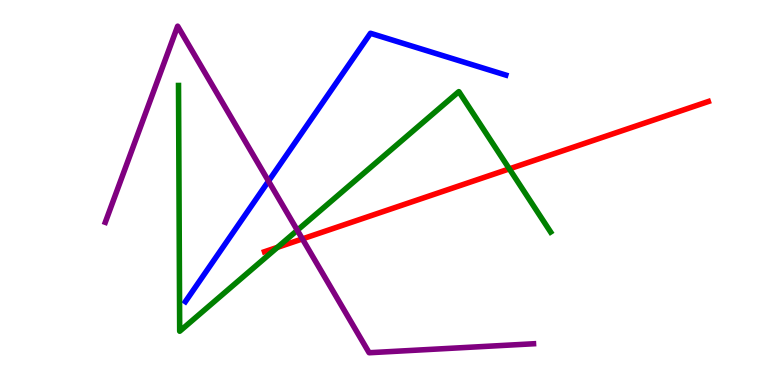[{'lines': ['blue', 'red'], 'intersections': []}, {'lines': ['green', 'red'], 'intersections': [{'x': 3.58, 'y': 3.58}, {'x': 6.57, 'y': 5.61}]}, {'lines': ['purple', 'red'], 'intersections': [{'x': 3.9, 'y': 3.79}]}, {'lines': ['blue', 'green'], 'intersections': []}, {'lines': ['blue', 'purple'], 'intersections': [{'x': 3.46, 'y': 5.3}]}, {'lines': ['green', 'purple'], 'intersections': [{'x': 3.84, 'y': 4.02}]}]